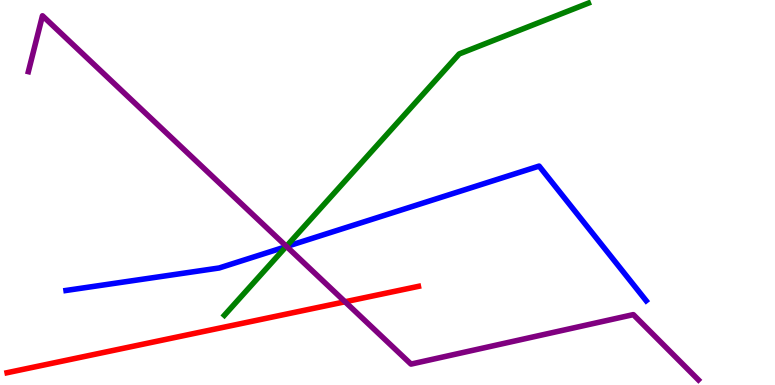[{'lines': ['blue', 'red'], 'intersections': []}, {'lines': ['green', 'red'], 'intersections': []}, {'lines': ['purple', 'red'], 'intersections': [{'x': 4.45, 'y': 2.16}]}, {'lines': ['blue', 'green'], 'intersections': [{'x': 3.69, 'y': 3.59}]}, {'lines': ['blue', 'purple'], 'intersections': [{'x': 3.7, 'y': 3.6}]}, {'lines': ['green', 'purple'], 'intersections': [{'x': 3.7, 'y': 3.6}]}]